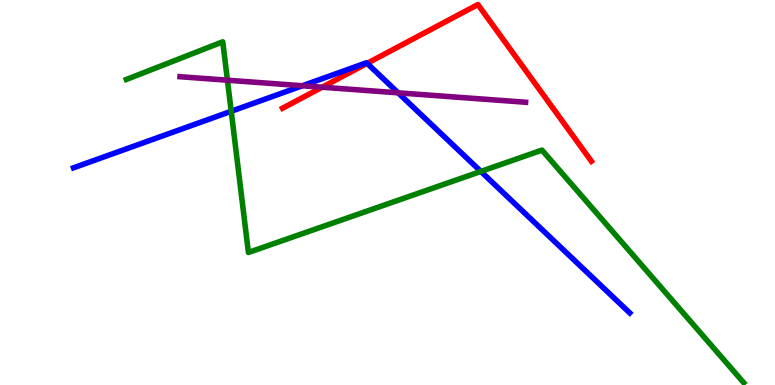[{'lines': ['blue', 'red'], 'intersections': [{'x': 4.74, 'y': 8.35}]}, {'lines': ['green', 'red'], 'intersections': []}, {'lines': ['purple', 'red'], 'intersections': [{'x': 4.16, 'y': 7.73}]}, {'lines': ['blue', 'green'], 'intersections': [{'x': 2.98, 'y': 7.11}, {'x': 6.2, 'y': 5.55}]}, {'lines': ['blue', 'purple'], 'intersections': [{'x': 3.9, 'y': 7.77}, {'x': 5.14, 'y': 7.59}]}, {'lines': ['green', 'purple'], 'intersections': [{'x': 2.93, 'y': 7.92}]}]